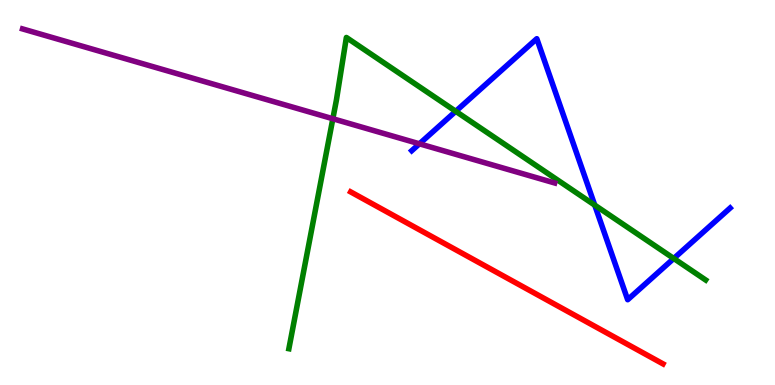[{'lines': ['blue', 'red'], 'intersections': []}, {'lines': ['green', 'red'], 'intersections': []}, {'lines': ['purple', 'red'], 'intersections': []}, {'lines': ['blue', 'green'], 'intersections': [{'x': 5.88, 'y': 7.11}, {'x': 7.67, 'y': 4.67}, {'x': 8.69, 'y': 3.29}]}, {'lines': ['blue', 'purple'], 'intersections': [{'x': 5.41, 'y': 6.26}]}, {'lines': ['green', 'purple'], 'intersections': [{'x': 4.29, 'y': 6.92}]}]